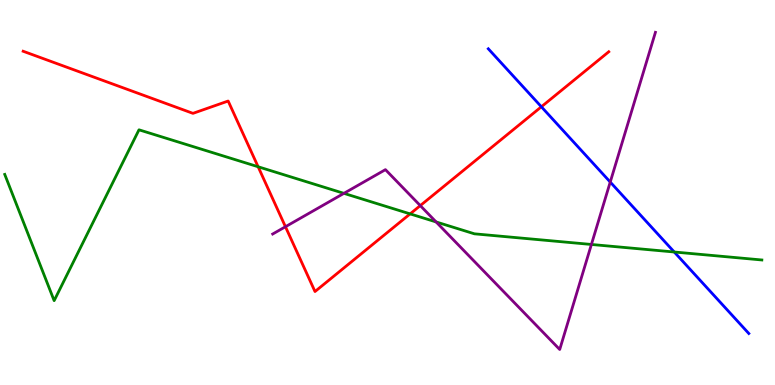[{'lines': ['blue', 'red'], 'intersections': [{'x': 6.99, 'y': 7.23}]}, {'lines': ['green', 'red'], 'intersections': [{'x': 3.33, 'y': 5.67}, {'x': 5.29, 'y': 4.44}]}, {'lines': ['purple', 'red'], 'intersections': [{'x': 3.68, 'y': 4.11}, {'x': 5.42, 'y': 4.66}]}, {'lines': ['blue', 'green'], 'intersections': [{'x': 8.7, 'y': 3.45}]}, {'lines': ['blue', 'purple'], 'intersections': [{'x': 7.87, 'y': 5.27}]}, {'lines': ['green', 'purple'], 'intersections': [{'x': 4.44, 'y': 4.98}, {'x': 5.63, 'y': 4.24}, {'x': 7.63, 'y': 3.65}]}]